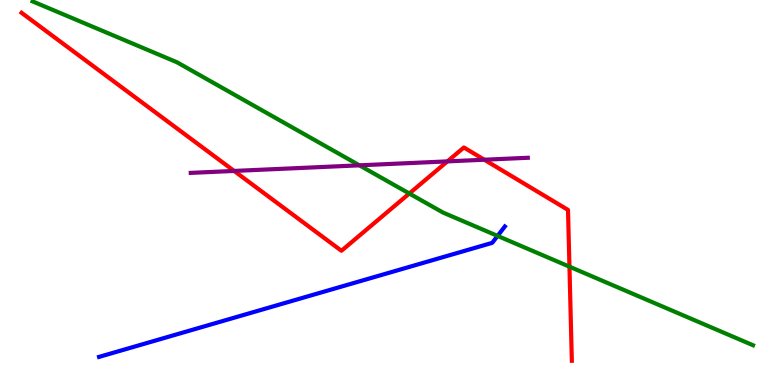[{'lines': ['blue', 'red'], 'intersections': []}, {'lines': ['green', 'red'], 'intersections': [{'x': 5.28, 'y': 4.97}, {'x': 7.35, 'y': 3.07}]}, {'lines': ['purple', 'red'], 'intersections': [{'x': 3.02, 'y': 5.56}, {'x': 5.77, 'y': 5.81}, {'x': 6.25, 'y': 5.85}]}, {'lines': ['blue', 'green'], 'intersections': [{'x': 6.42, 'y': 3.87}]}, {'lines': ['blue', 'purple'], 'intersections': []}, {'lines': ['green', 'purple'], 'intersections': [{'x': 4.64, 'y': 5.71}]}]